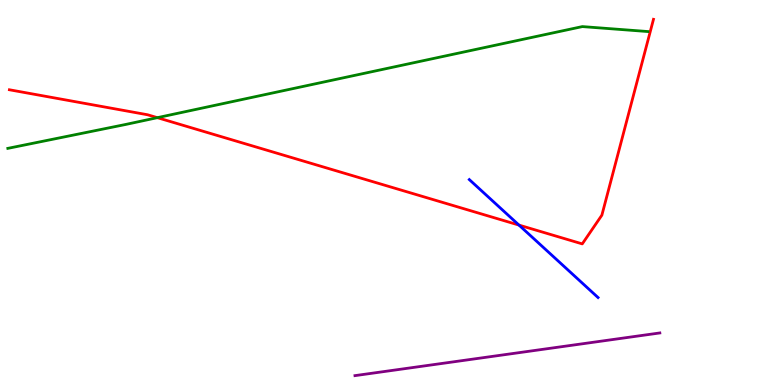[{'lines': ['blue', 'red'], 'intersections': [{'x': 6.7, 'y': 4.15}]}, {'lines': ['green', 'red'], 'intersections': [{'x': 2.03, 'y': 6.94}]}, {'lines': ['purple', 'red'], 'intersections': []}, {'lines': ['blue', 'green'], 'intersections': []}, {'lines': ['blue', 'purple'], 'intersections': []}, {'lines': ['green', 'purple'], 'intersections': []}]